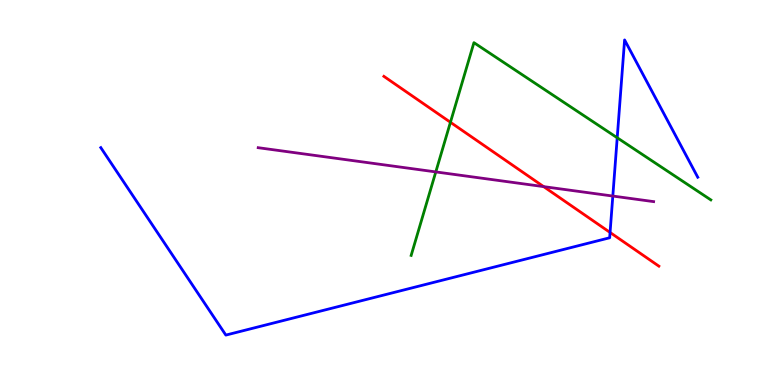[{'lines': ['blue', 'red'], 'intersections': [{'x': 7.87, 'y': 3.96}]}, {'lines': ['green', 'red'], 'intersections': [{'x': 5.81, 'y': 6.82}]}, {'lines': ['purple', 'red'], 'intersections': [{'x': 7.01, 'y': 5.15}]}, {'lines': ['blue', 'green'], 'intersections': [{'x': 7.96, 'y': 6.42}]}, {'lines': ['blue', 'purple'], 'intersections': [{'x': 7.91, 'y': 4.91}]}, {'lines': ['green', 'purple'], 'intersections': [{'x': 5.62, 'y': 5.53}]}]